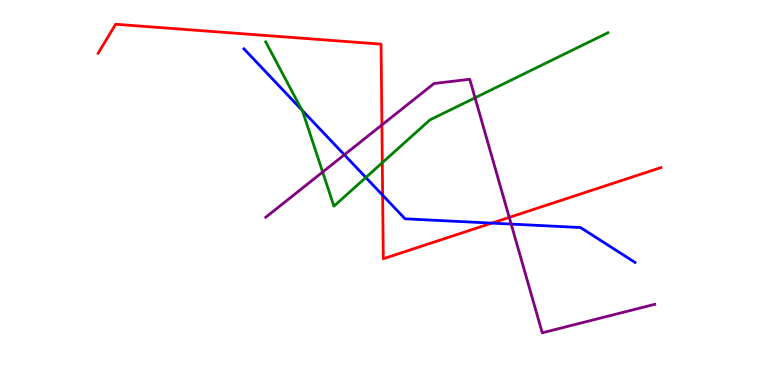[{'lines': ['blue', 'red'], 'intersections': [{'x': 4.94, 'y': 4.93}, {'x': 6.35, 'y': 4.2}]}, {'lines': ['green', 'red'], 'intersections': [{'x': 4.93, 'y': 5.77}]}, {'lines': ['purple', 'red'], 'intersections': [{'x': 4.93, 'y': 6.75}, {'x': 6.57, 'y': 4.35}]}, {'lines': ['blue', 'green'], 'intersections': [{'x': 3.89, 'y': 7.14}, {'x': 4.72, 'y': 5.39}]}, {'lines': ['blue', 'purple'], 'intersections': [{'x': 4.44, 'y': 5.98}, {'x': 6.6, 'y': 4.18}]}, {'lines': ['green', 'purple'], 'intersections': [{'x': 4.16, 'y': 5.53}, {'x': 6.13, 'y': 7.46}]}]